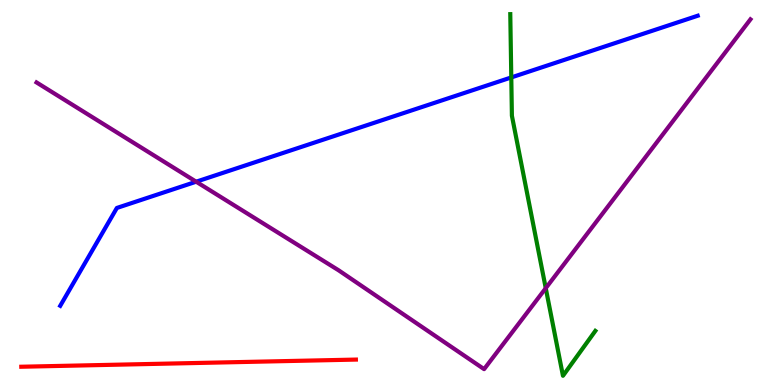[{'lines': ['blue', 'red'], 'intersections': []}, {'lines': ['green', 'red'], 'intersections': []}, {'lines': ['purple', 'red'], 'intersections': []}, {'lines': ['blue', 'green'], 'intersections': [{'x': 6.6, 'y': 7.99}]}, {'lines': ['blue', 'purple'], 'intersections': [{'x': 2.53, 'y': 5.28}]}, {'lines': ['green', 'purple'], 'intersections': [{'x': 7.04, 'y': 2.51}]}]